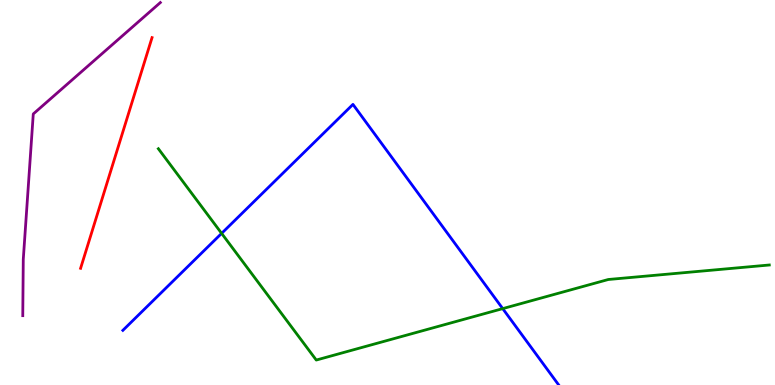[{'lines': ['blue', 'red'], 'intersections': []}, {'lines': ['green', 'red'], 'intersections': []}, {'lines': ['purple', 'red'], 'intersections': []}, {'lines': ['blue', 'green'], 'intersections': [{'x': 2.86, 'y': 3.94}, {'x': 6.49, 'y': 1.98}]}, {'lines': ['blue', 'purple'], 'intersections': []}, {'lines': ['green', 'purple'], 'intersections': []}]